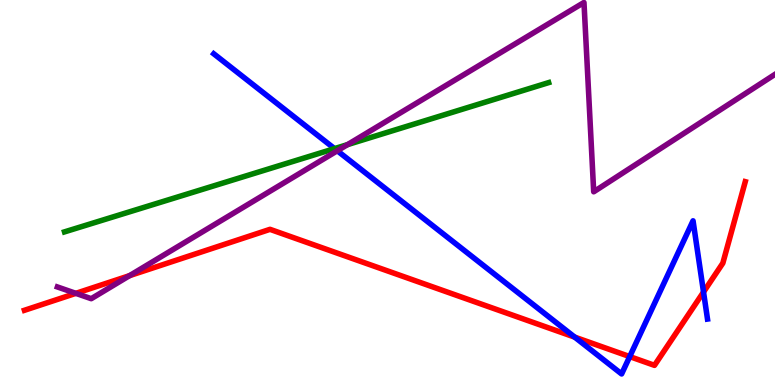[{'lines': ['blue', 'red'], 'intersections': [{'x': 7.42, 'y': 1.24}, {'x': 8.13, 'y': 0.738}, {'x': 9.08, 'y': 2.41}]}, {'lines': ['green', 'red'], 'intersections': []}, {'lines': ['purple', 'red'], 'intersections': [{'x': 0.979, 'y': 2.38}, {'x': 1.67, 'y': 2.84}]}, {'lines': ['blue', 'green'], 'intersections': [{'x': 4.32, 'y': 6.14}]}, {'lines': ['blue', 'purple'], 'intersections': [{'x': 4.35, 'y': 6.08}]}, {'lines': ['green', 'purple'], 'intersections': [{'x': 4.48, 'y': 6.24}]}]